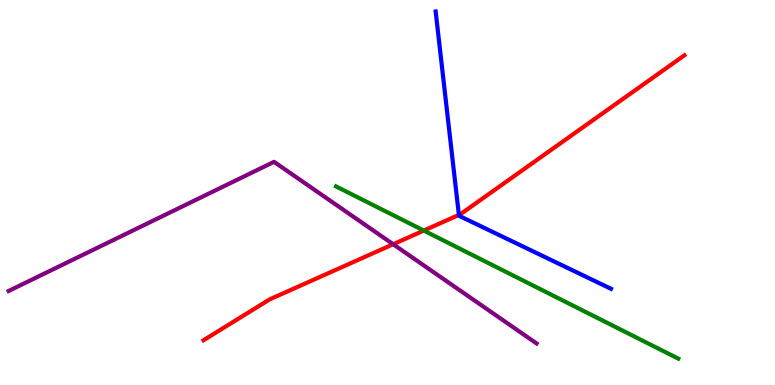[{'lines': ['blue', 'red'], 'intersections': [{'x': 5.92, 'y': 4.42}]}, {'lines': ['green', 'red'], 'intersections': [{'x': 5.47, 'y': 4.01}]}, {'lines': ['purple', 'red'], 'intersections': [{'x': 5.07, 'y': 3.66}]}, {'lines': ['blue', 'green'], 'intersections': []}, {'lines': ['blue', 'purple'], 'intersections': []}, {'lines': ['green', 'purple'], 'intersections': []}]